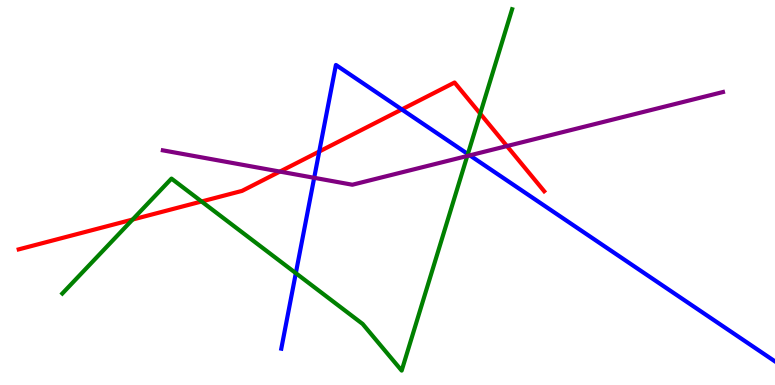[{'lines': ['blue', 'red'], 'intersections': [{'x': 4.12, 'y': 6.06}, {'x': 5.18, 'y': 7.16}]}, {'lines': ['green', 'red'], 'intersections': [{'x': 1.71, 'y': 4.3}, {'x': 2.6, 'y': 4.77}, {'x': 6.2, 'y': 7.05}]}, {'lines': ['purple', 'red'], 'intersections': [{'x': 3.61, 'y': 5.54}, {'x': 6.54, 'y': 6.21}]}, {'lines': ['blue', 'green'], 'intersections': [{'x': 3.82, 'y': 2.9}, {'x': 6.04, 'y': 6.0}]}, {'lines': ['blue', 'purple'], 'intersections': [{'x': 4.05, 'y': 5.38}, {'x': 6.06, 'y': 5.96}]}, {'lines': ['green', 'purple'], 'intersections': [{'x': 6.03, 'y': 5.95}]}]